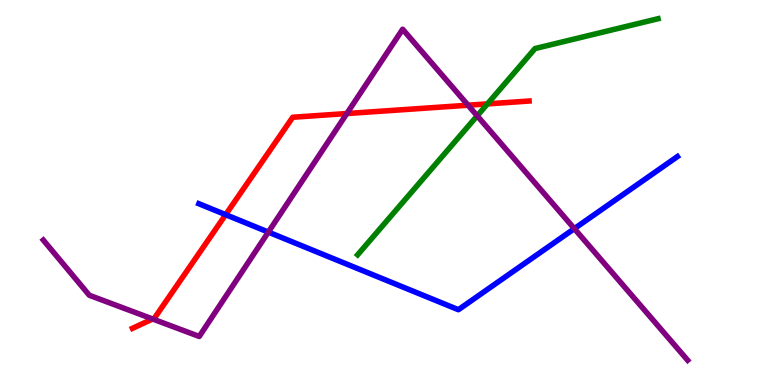[{'lines': ['blue', 'red'], 'intersections': [{'x': 2.91, 'y': 4.42}]}, {'lines': ['green', 'red'], 'intersections': [{'x': 6.29, 'y': 7.3}]}, {'lines': ['purple', 'red'], 'intersections': [{'x': 1.97, 'y': 1.71}, {'x': 4.48, 'y': 7.05}, {'x': 6.04, 'y': 7.27}]}, {'lines': ['blue', 'green'], 'intersections': []}, {'lines': ['blue', 'purple'], 'intersections': [{'x': 3.46, 'y': 3.97}, {'x': 7.41, 'y': 4.06}]}, {'lines': ['green', 'purple'], 'intersections': [{'x': 6.16, 'y': 6.99}]}]